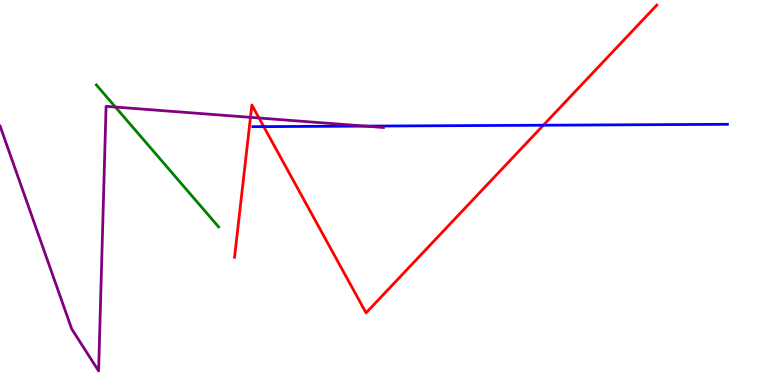[{'lines': ['blue', 'red'], 'intersections': [{'x': 3.4, 'y': 6.71}, {'x': 7.01, 'y': 6.75}]}, {'lines': ['green', 'red'], 'intersections': []}, {'lines': ['purple', 'red'], 'intersections': [{'x': 3.23, 'y': 6.95}, {'x': 3.34, 'y': 6.94}]}, {'lines': ['blue', 'green'], 'intersections': []}, {'lines': ['blue', 'purple'], 'intersections': [{'x': 4.71, 'y': 6.72}]}, {'lines': ['green', 'purple'], 'intersections': [{'x': 1.49, 'y': 7.22}]}]